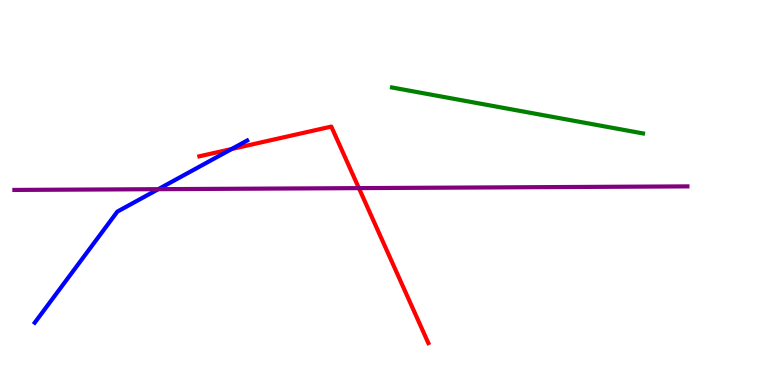[{'lines': ['blue', 'red'], 'intersections': [{'x': 2.99, 'y': 6.13}]}, {'lines': ['green', 'red'], 'intersections': []}, {'lines': ['purple', 'red'], 'intersections': [{'x': 4.63, 'y': 5.11}]}, {'lines': ['blue', 'green'], 'intersections': []}, {'lines': ['blue', 'purple'], 'intersections': [{'x': 2.04, 'y': 5.09}]}, {'lines': ['green', 'purple'], 'intersections': []}]